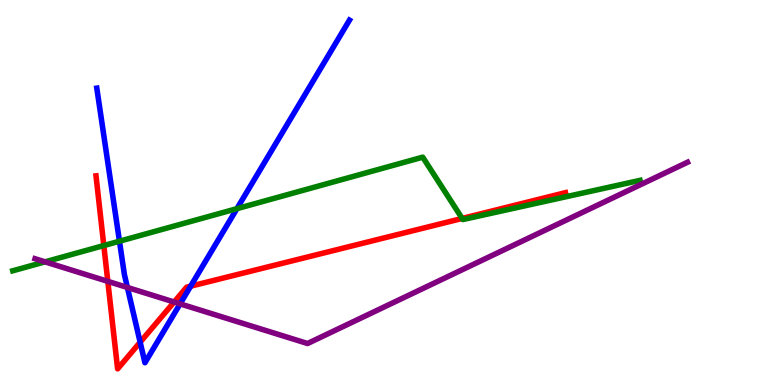[{'lines': ['blue', 'red'], 'intersections': [{'x': 1.81, 'y': 1.11}, {'x': 2.46, 'y': 2.57}]}, {'lines': ['green', 'red'], 'intersections': [{'x': 1.34, 'y': 3.62}, {'x': 5.96, 'y': 4.33}]}, {'lines': ['purple', 'red'], 'intersections': [{'x': 1.39, 'y': 2.69}, {'x': 2.25, 'y': 2.16}]}, {'lines': ['blue', 'green'], 'intersections': [{'x': 1.54, 'y': 3.73}, {'x': 3.06, 'y': 4.58}]}, {'lines': ['blue', 'purple'], 'intersections': [{'x': 1.64, 'y': 2.53}, {'x': 2.32, 'y': 2.11}]}, {'lines': ['green', 'purple'], 'intersections': [{'x': 0.581, 'y': 3.2}]}]